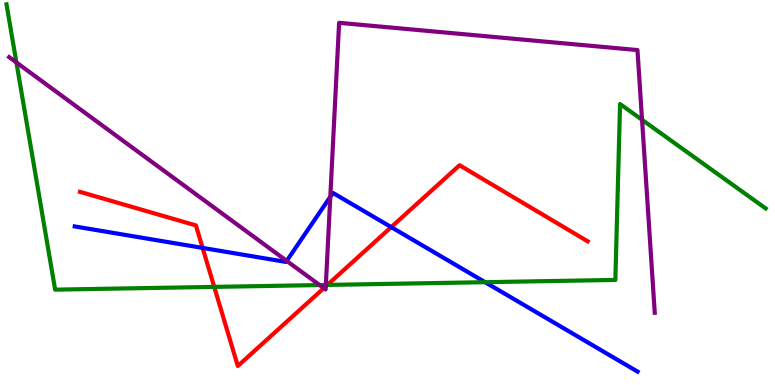[{'lines': ['blue', 'red'], 'intersections': [{'x': 2.61, 'y': 3.56}, {'x': 5.05, 'y': 4.1}]}, {'lines': ['green', 'red'], 'intersections': [{'x': 2.76, 'y': 2.55}, {'x': 4.22, 'y': 2.6}]}, {'lines': ['purple', 'red'], 'intersections': [{'x': 4.18, 'y': 2.52}, {'x': 4.2, 'y': 2.56}]}, {'lines': ['blue', 'green'], 'intersections': [{'x': 6.26, 'y': 2.67}]}, {'lines': ['blue', 'purple'], 'intersections': [{'x': 3.7, 'y': 3.22}, {'x': 4.26, 'y': 4.89}]}, {'lines': ['green', 'purple'], 'intersections': [{'x': 0.212, 'y': 8.38}, {'x': 4.12, 'y': 2.6}, {'x': 4.2, 'y': 2.6}, {'x': 8.28, 'y': 6.89}]}]